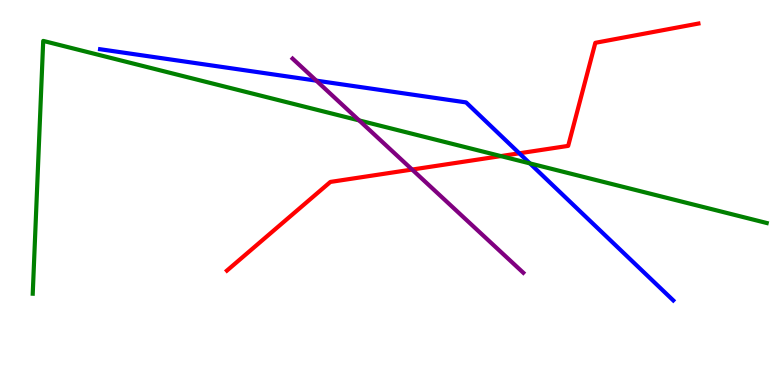[{'lines': ['blue', 'red'], 'intersections': [{'x': 6.7, 'y': 6.02}]}, {'lines': ['green', 'red'], 'intersections': [{'x': 6.46, 'y': 5.95}]}, {'lines': ['purple', 'red'], 'intersections': [{'x': 5.32, 'y': 5.6}]}, {'lines': ['blue', 'green'], 'intersections': [{'x': 6.84, 'y': 5.76}]}, {'lines': ['blue', 'purple'], 'intersections': [{'x': 4.08, 'y': 7.91}]}, {'lines': ['green', 'purple'], 'intersections': [{'x': 4.63, 'y': 6.87}]}]